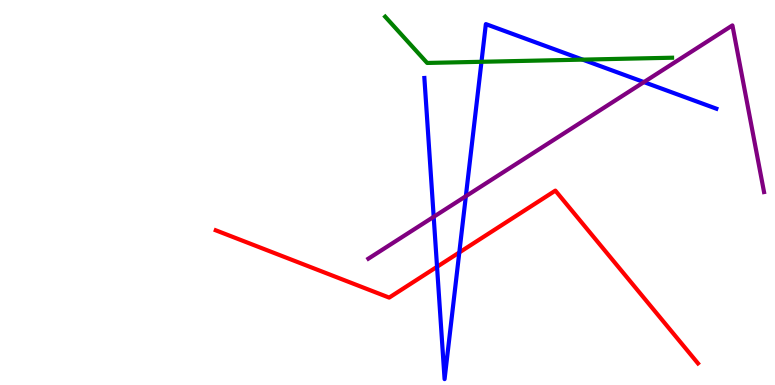[{'lines': ['blue', 'red'], 'intersections': [{'x': 5.64, 'y': 3.07}, {'x': 5.93, 'y': 3.44}]}, {'lines': ['green', 'red'], 'intersections': []}, {'lines': ['purple', 'red'], 'intersections': []}, {'lines': ['blue', 'green'], 'intersections': [{'x': 6.21, 'y': 8.4}, {'x': 7.52, 'y': 8.45}]}, {'lines': ['blue', 'purple'], 'intersections': [{'x': 5.6, 'y': 4.37}, {'x': 6.01, 'y': 4.9}, {'x': 8.31, 'y': 7.87}]}, {'lines': ['green', 'purple'], 'intersections': []}]